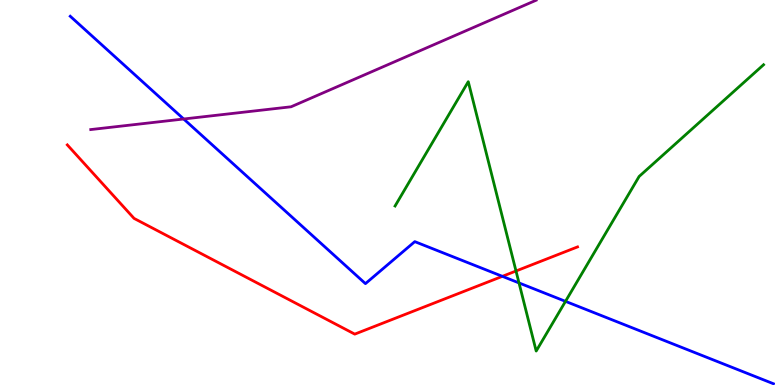[{'lines': ['blue', 'red'], 'intersections': [{'x': 6.48, 'y': 2.82}]}, {'lines': ['green', 'red'], 'intersections': [{'x': 6.66, 'y': 2.96}]}, {'lines': ['purple', 'red'], 'intersections': []}, {'lines': ['blue', 'green'], 'intersections': [{'x': 6.7, 'y': 2.65}, {'x': 7.3, 'y': 2.17}]}, {'lines': ['blue', 'purple'], 'intersections': [{'x': 2.37, 'y': 6.91}]}, {'lines': ['green', 'purple'], 'intersections': []}]